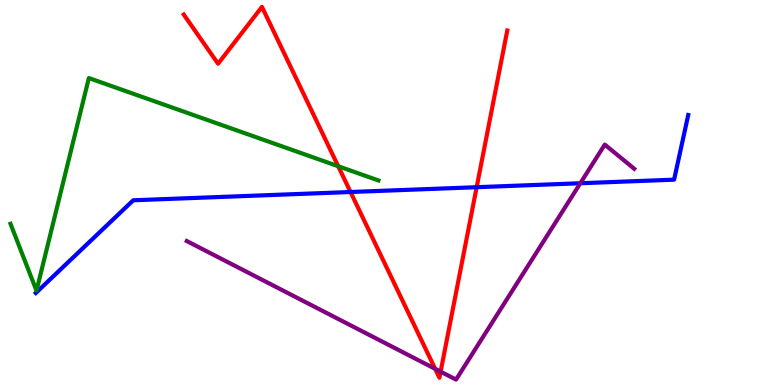[{'lines': ['blue', 'red'], 'intersections': [{'x': 4.52, 'y': 5.01}, {'x': 6.15, 'y': 5.14}]}, {'lines': ['green', 'red'], 'intersections': [{'x': 4.36, 'y': 5.68}]}, {'lines': ['purple', 'red'], 'intersections': [{'x': 5.61, 'y': 0.42}, {'x': 5.69, 'y': 0.347}]}, {'lines': ['blue', 'green'], 'intersections': []}, {'lines': ['blue', 'purple'], 'intersections': [{'x': 7.49, 'y': 5.24}]}, {'lines': ['green', 'purple'], 'intersections': []}]